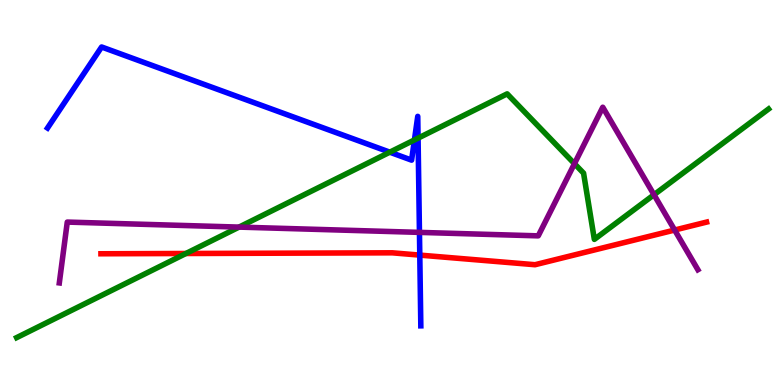[{'lines': ['blue', 'red'], 'intersections': [{'x': 5.42, 'y': 3.37}]}, {'lines': ['green', 'red'], 'intersections': [{'x': 2.4, 'y': 3.42}]}, {'lines': ['purple', 'red'], 'intersections': [{'x': 8.71, 'y': 4.03}]}, {'lines': ['blue', 'green'], 'intersections': [{'x': 5.03, 'y': 6.05}, {'x': 5.35, 'y': 6.37}, {'x': 5.39, 'y': 6.41}]}, {'lines': ['blue', 'purple'], 'intersections': [{'x': 5.41, 'y': 3.96}]}, {'lines': ['green', 'purple'], 'intersections': [{'x': 3.08, 'y': 4.1}, {'x': 7.41, 'y': 5.75}, {'x': 8.44, 'y': 4.94}]}]